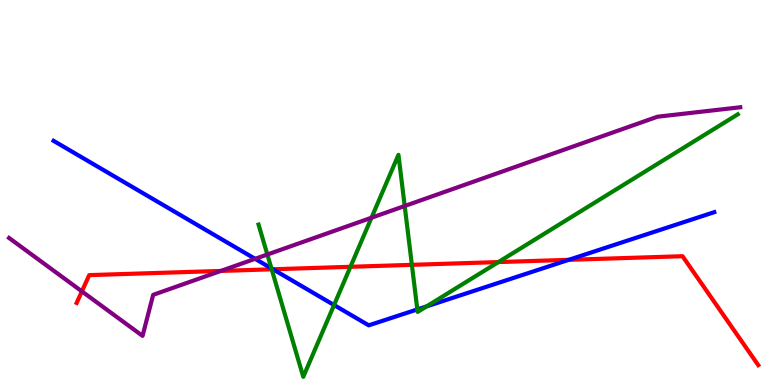[{'lines': ['blue', 'red'], 'intersections': [{'x': 3.52, 'y': 3.01}, {'x': 7.34, 'y': 3.25}]}, {'lines': ['green', 'red'], 'intersections': [{'x': 3.51, 'y': 3.01}, {'x': 4.52, 'y': 3.07}, {'x': 5.31, 'y': 3.12}, {'x': 6.43, 'y': 3.19}]}, {'lines': ['purple', 'red'], 'intersections': [{'x': 1.06, 'y': 2.43}, {'x': 2.85, 'y': 2.96}]}, {'lines': ['blue', 'green'], 'intersections': [{'x': 3.5, 'y': 3.03}, {'x': 4.31, 'y': 2.08}, {'x': 5.38, 'y': 1.96}, {'x': 5.5, 'y': 2.04}]}, {'lines': ['blue', 'purple'], 'intersections': [{'x': 3.29, 'y': 3.28}]}, {'lines': ['green', 'purple'], 'intersections': [{'x': 3.45, 'y': 3.39}, {'x': 4.79, 'y': 4.34}, {'x': 5.22, 'y': 4.65}]}]